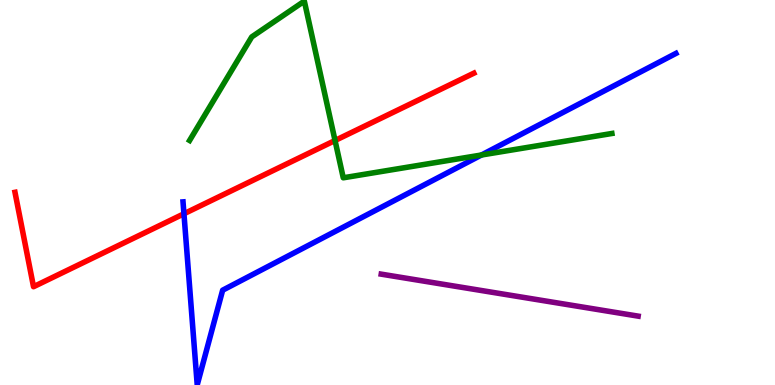[{'lines': ['blue', 'red'], 'intersections': [{'x': 2.37, 'y': 4.45}]}, {'lines': ['green', 'red'], 'intersections': [{'x': 4.32, 'y': 6.35}]}, {'lines': ['purple', 'red'], 'intersections': []}, {'lines': ['blue', 'green'], 'intersections': [{'x': 6.21, 'y': 5.97}]}, {'lines': ['blue', 'purple'], 'intersections': []}, {'lines': ['green', 'purple'], 'intersections': []}]